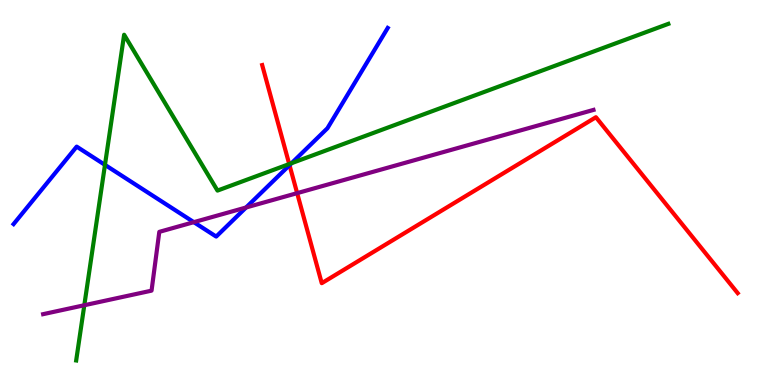[{'lines': ['blue', 'red'], 'intersections': [{'x': 3.74, 'y': 5.71}]}, {'lines': ['green', 'red'], 'intersections': [{'x': 3.73, 'y': 5.74}]}, {'lines': ['purple', 'red'], 'intersections': [{'x': 3.83, 'y': 4.98}]}, {'lines': ['blue', 'green'], 'intersections': [{'x': 1.35, 'y': 5.72}, {'x': 3.76, 'y': 5.76}]}, {'lines': ['blue', 'purple'], 'intersections': [{'x': 2.5, 'y': 4.23}, {'x': 3.17, 'y': 4.61}]}, {'lines': ['green', 'purple'], 'intersections': [{'x': 1.09, 'y': 2.07}]}]